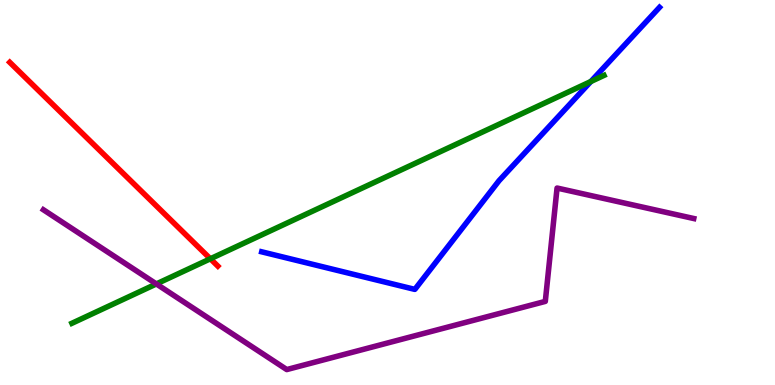[{'lines': ['blue', 'red'], 'intersections': []}, {'lines': ['green', 'red'], 'intersections': [{'x': 2.71, 'y': 3.28}]}, {'lines': ['purple', 'red'], 'intersections': []}, {'lines': ['blue', 'green'], 'intersections': [{'x': 7.62, 'y': 7.88}]}, {'lines': ['blue', 'purple'], 'intersections': []}, {'lines': ['green', 'purple'], 'intersections': [{'x': 2.02, 'y': 2.62}]}]